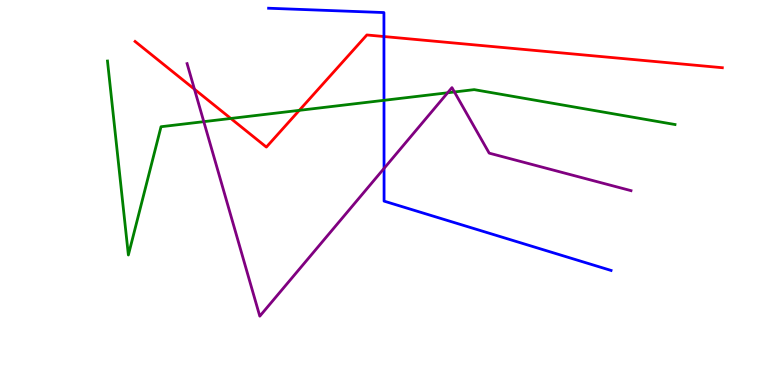[{'lines': ['blue', 'red'], 'intersections': [{'x': 4.95, 'y': 9.05}]}, {'lines': ['green', 'red'], 'intersections': [{'x': 2.98, 'y': 6.92}, {'x': 3.86, 'y': 7.13}]}, {'lines': ['purple', 'red'], 'intersections': [{'x': 2.51, 'y': 7.68}]}, {'lines': ['blue', 'green'], 'intersections': [{'x': 4.95, 'y': 7.39}]}, {'lines': ['blue', 'purple'], 'intersections': [{'x': 4.96, 'y': 5.63}]}, {'lines': ['green', 'purple'], 'intersections': [{'x': 2.63, 'y': 6.84}, {'x': 5.78, 'y': 7.59}, {'x': 5.86, 'y': 7.61}]}]